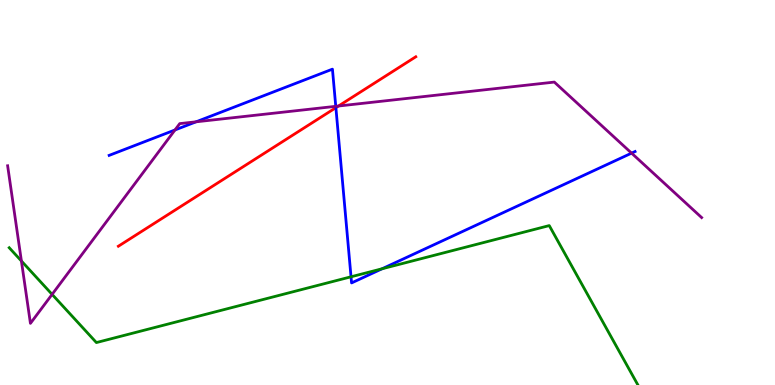[{'lines': ['blue', 'red'], 'intersections': [{'x': 4.33, 'y': 7.2}]}, {'lines': ['green', 'red'], 'intersections': []}, {'lines': ['purple', 'red'], 'intersections': [{'x': 4.37, 'y': 7.25}]}, {'lines': ['blue', 'green'], 'intersections': [{'x': 4.53, 'y': 2.81}, {'x': 4.93, 'y': 3.02}]}, {'lines': ['blue', 'purple'], 'intersections': [{'x': 2.26, 'y': 6.62}, {'x': 2.53, 'y': 6.84}, {'x': 4.33, 'y': 7.24}, {'x': 8.15, 'y': 6.02}]}, {'lines': ['green', 'purple'], 'intersections': [{'x': 0.276, 'y': 3.22}, {'x': 0.672, 'y': 2.35}]}]